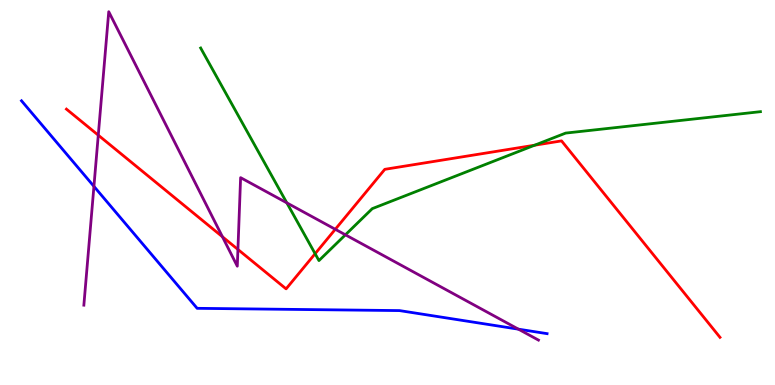[{'lines': ['blue', 'red'], 'intersections': []}, {'lines': ['green', 'red'], 'intersections': [{'x': 4.07, 'y': 3.41}, {'x': 6.9, 'y': 6.23}]}, {'lines': ['purple', 'red'], 'intersections': [{'x': 1.27, 'y': 6.49}, {'x': 2.87, 'y': 3.85}, {'x': 3.07, 'y': 3.52}, {'x': 4.33, 'y': 4.04}]}, {'lines': ['blue', 'green'], 'intersections': []}, {'lines': ['blue', 'purple'], 'intersections': [{'x': 1.21, 'y': 5.16}, {'x': 6.69, 'y': 1.45}]}, {'lines': ['green', 'purple'], 'intersections': [{'x': 3.7, 'y': 4.73}, {'x': 4.46, 'y': 3.9}]}]